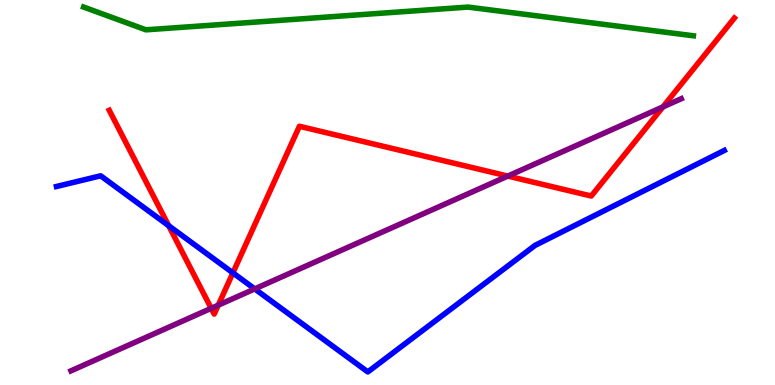[{'lines': ['blue', 'red'], 'intersections': [{'x': 2.18, 'y': 4.14}, {'x': 3.01, 'y': 2.91}]}, {'lines': ['green', 'red'], 'intersections': []}, {'lines': ['purple', 'red'], 'intersections': [{'x': 2.73, 'y': 1.99}, {'x': 2.82, 'y': 2.07}, {'x': 6.55, 'y': 5.43}, {'x': 8.55, 'y': 7.22}]}, {'lines': ['blue', 'green'], 'intersections': []}, {'lines': ['blue', 'purple'], 'intersections': [{'x': 3.29, 'y': 2.5}]}, {'lines': ['green', 'purple'], 'intersections': []}]